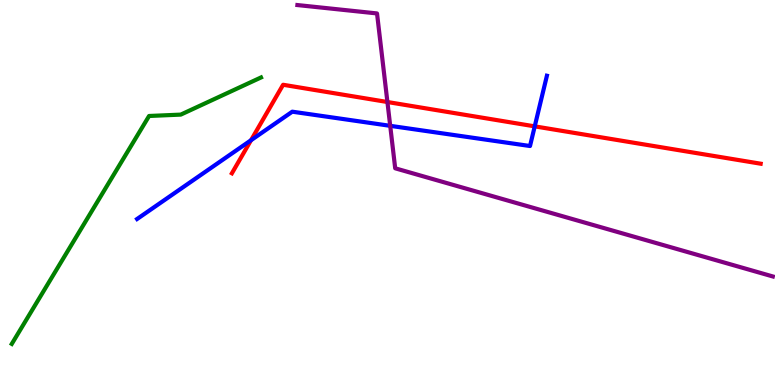[{'lines': ['blue', 'red'], 'intersections': [{'x': 3.24, 'y': 6.36}, {'x': 6.9, 'y': 6.72}]}, {'lines': ['green', 'red'], 'intersections': []}, {'lines': ['purple', 'red'], 'intersections': [{'x': 5.0, 'y': 7.35}]}, {'lines': ['blue', 'green'], 'intersections': []}, {'lines': ['blue', 'purple'], 'intersections': [{'x': 5.04, 'y': 6.73}]}, {'lines': ['green', 'purple'], 'intersections': []}]